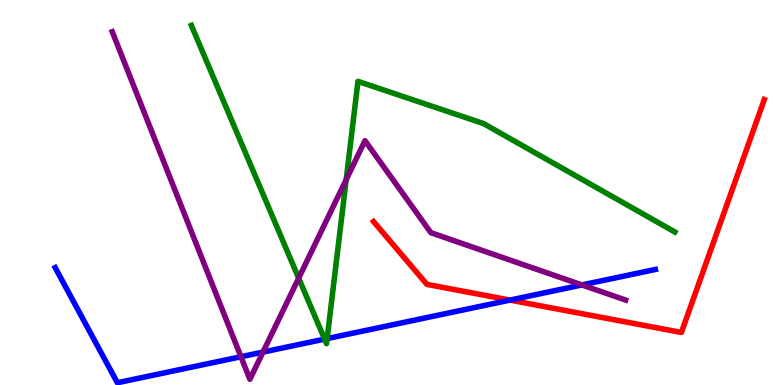[{'lines': ['blue', 'red'], 'intersections': [{'x': 6.58, 'y': 2.21}]}, {'lines': ['green', 'red'], 'intersections': []}, {'lines': ['purple', 'red'], 'intersections': []}, {'lines': ['blue', 'green'], 'intersections': [{'x': 4.19, 'y': 1.19}, {'x': 4.22, 'y': 1.21}]}, {'lines': ['blue', 'purple'], 'intersections': [{'x': 3.11, 'y': 0.734}, {'x': 3.39, 'y': 0.855}, {'x': 7.51, 'y': 2.6}]}, {'lines': ['green', 'purple'], 'intersections': [{'x': 3.85, 'y': 2.78}, {'x': 4.47, 'y': 5.33}]}]